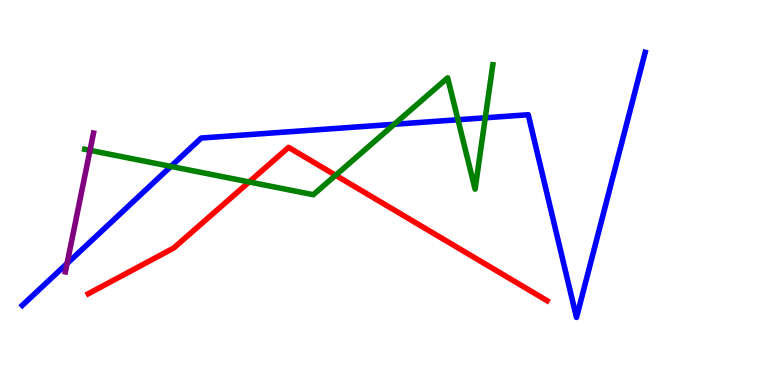[{'lines': ['blue', 'red'], 'intersections': []}, {'lines': ['green', 'red'], 'intersections': [{'x': 3.21, 'y': 5.27}, {'x': 4.33, 'y': 5.45}]}, {'lines': ['purple', 'red'], 'intersections': []}, {'lines': ['blue', 'green'], 'intersections': [{'x': 2.21, 'y': 5.68}, {'x': 5.09, 'y': 6.77}, {'x': 5.91, 'y': 6.89}, {'x': 6.26, 'y': 6.94}]}, {'lines': ['blue', 'purple'], 'intersections': [{'x': 0.865, 'y': 3.16}]}, {'lines': ['green', 'purple'], 'intersections': [{'x': 1.16, 'y': 6.09}]}]